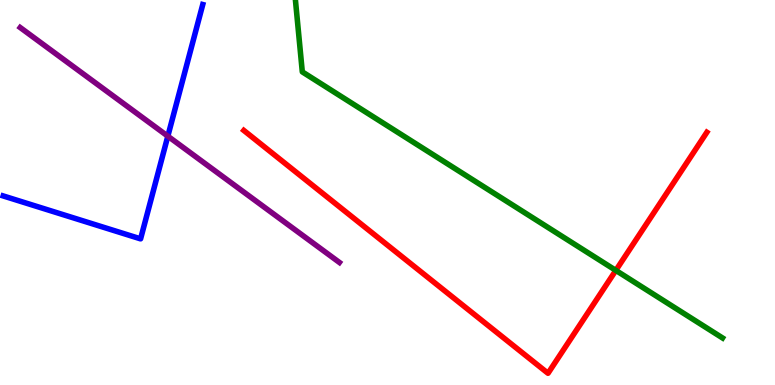[{'lines': ['blue', 'red'], 'intersections': []}, {'lines': ['green', 'red'], 'intersections': [{'x': 7.95, 'y': 2.98}]}, {'lines': ['purple', 'red'], 'intersections': []}, {'lines': ['blue', 'green'], 'intersections': []}, {'lines': ['blue', 'purple'], 'intersections': [{'x': 2.17, 'y': 6.46}]}, {'lines': ['green', 'purple'], 'intersections': []}]